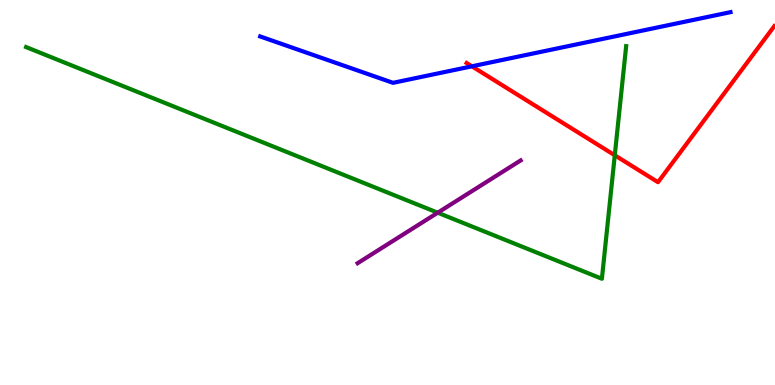[{'lines': ['blue', 'red'], 'intersections': [{'x': 6.09, 'y': 8.28}]}, {'lines': ['green', 'red'], 'intersections': [{'x': 7.93, 'y': 5.97}]}, {'lines': ['purple', 'red'], 'intersections': []}, {'lines': ['blue', 'green'], 'intersections': []}, {'lines': ['blue', 'purple'], 'intersections': []}, {'lines': ['green', 'purple'], 'intersections': [{'x': 5.65, 'y': 4.48}]}]